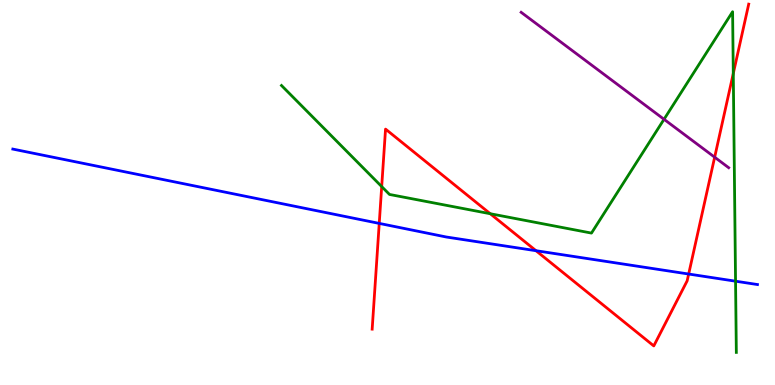[{'lines': ['blue', 'red'], 'intersections': [{'x': 4.89, 'y': 4.2}, {'x': 6.92, 'y': 3.49}, {'x': 8.89, 'y': 2.88}]}, {'lines': ['green', 'red'], 'intersections': [{'x': 4.93, 'y': 5.15}, {'x': 6.33, 'y': 4.45}, {'x': 9.46, 'y': 8.09}]}, {'lines': ['purple', 'red'], 'intersections': [{'x': 9.22, 'y': 5.92}]}, {'lines': ['blue', 'green'], 'intersections': [{'x': 9.49, 'y': 2.7}]}, {'lines': ['blue', 'purple'], 'intersections': []}, {'lines': ['green', 'purple'], 'intersections': [{'x': 8.57, 'y': 6.9}]}]